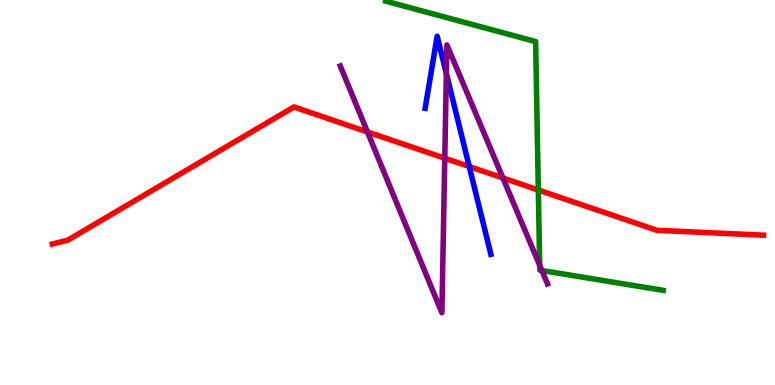[{'lines': ['blue', 'red'], 'intersections': [{'x': 6.05, 'y': 5.67}]}, {'lines': ['green', 'red'], 'intersections': [{'x': 6.95, 'y': 5.06}]}, {'lines': ['purple', 'red'], 'intersections': [{'x': 4.74, 'y': 6.57}, {'x': 5.74, 'y': 5.89}, {'x': 6.49, 'y': 5.38}]}, {'lines': ['blue', 'green'], 'intersections': []}, {'lines': ['blue', 'purple'], 'intersections': [{'x': 5.76, 'y': 8.09}]}, {'lines': ['green', 'purple'], 'intersections': [{'x': 6.96, 'y': 3.11}, {'x': 6.99, 'y': 2.97}]}]